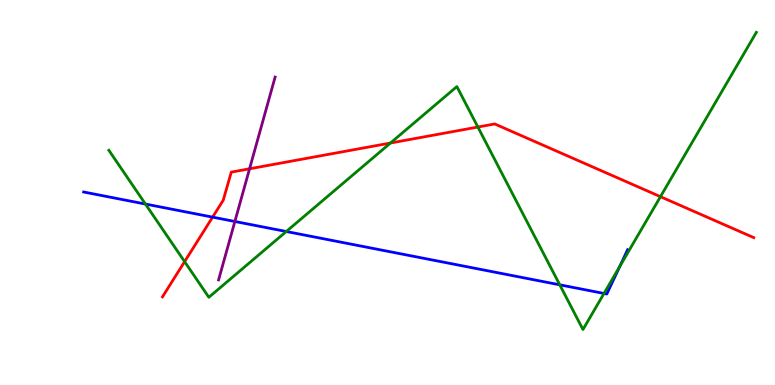[{'lines': ['blue', 'red'], 'intersections': [{'x': 2.74, 'y': 4.36}]}, {'lines': ['green', 'red'], 'intersections': [{'x': 2.38, 'y': 3.2}, {'x': 5.04, 'y': 6.29}, {'x': 6.17, 'y': 6.7}, {'x': 8.52, 'y': 4.89}]}, {'lines': ['purple', 'red'], 'intersections': [{'x': 3.22, 'y': 5.62}]}, {'lines': ['blue', 'green'], 'intersections': [{'x': 1.88, 'y': 4.7}, {'x': 3.69, 'y': 3.99}, {'x': 7.22, 'y': 2.6}, {'x': 7.79, 'y': 2.38}, {'x': 8.0, 'y': 3.08}]}, {'lines': ['blue', 'purple'], 'intersections': [{'x': 3.03, 'y': 4.25}]}, {'lines': ['green', 'purple'], 'intersections': []}]